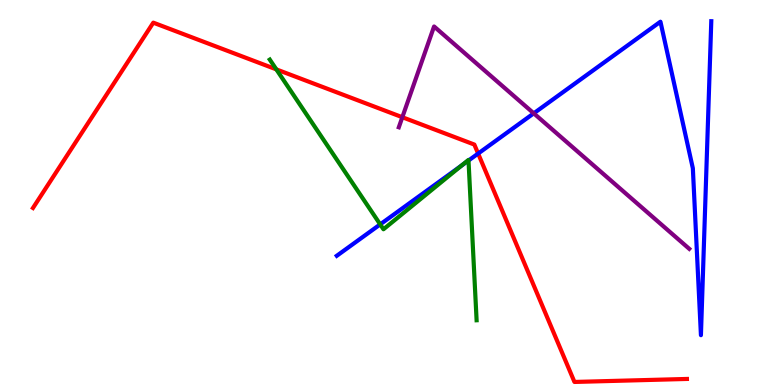[{'lines': ['blue', 'red'], 'intersections': [{'x': 6.17, 'y': 6.01}]}, {'lines': ['green', 'red'], 'intersections': [{'x': 3.57, 'y': 8.2}]}, {'lines': ['purple', 'red'], 'intersections': [{'x': 5.19, 'y': 6.96}]}, {'lines': ['blue', 'green'], 'intersections': [{'x': 4.91, 'y': 4.17}, {'x': 5.96, 'y': 5.7}, {'x': 6.05, 'y': 5.83}]}, {'lines': ['blue', 'purple'], 'intersections': [{'x': 6.89, 'y': 7.06}]}, {'lines': ['green', 'purple'], 'intersections': []}]